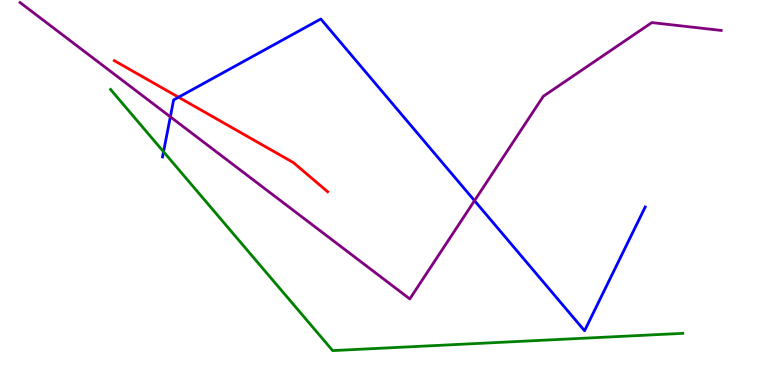[{'lines': ['blue', 'red'], 'intersections': [{'x': 2.3, 'y': 7.47}]}, {'lines': ['green', 'red'], 'intersections': []}, {'lines': ['purple', 'red'], 'intersections': []}, {'lines': ['blue', 'green'], 'intersections': [{'x': 2.11, 'y': 6.06}]}, {'lines': ['blue', 'purple'], 'intersections': [{'x': 2.2, 'y': 6.97}, {'x': 6.12, 'y': 4.79}]}, {'lines': ['green', 'purple'], 'intersections': []}]